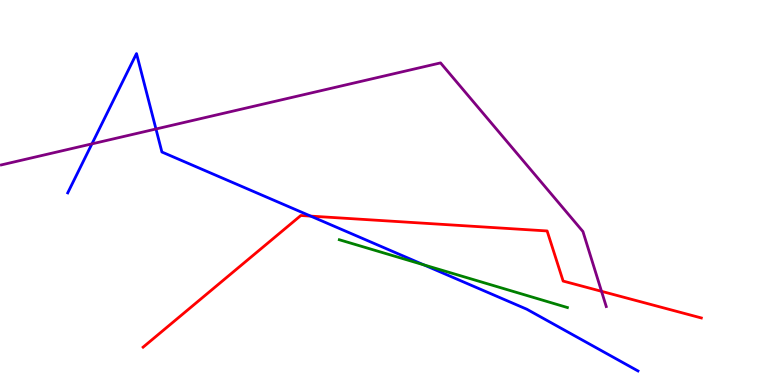[{'lines': ['blue', 'red'], 'intersections': [{'x': 4.01, 'y': 4.39}]}, {'lines': ['green', 'red'], 'intersections': []}, {'lines': ['purple', 'red'], 'intersections': [{'x': 7.76, 'y': 2.43}]}, {'lines': ['blue', 'green'], 'intersections': [{'x': 5.47, 'y': 3.12}]}, {'lines': ['blue', 'purple'], 'intersections': [{'x': 1.19, 'y': 6.26}, {'x': 2.01, 'y': 6.65}]}, {'lines': ['green', 'purple'], 'intersections': []}]